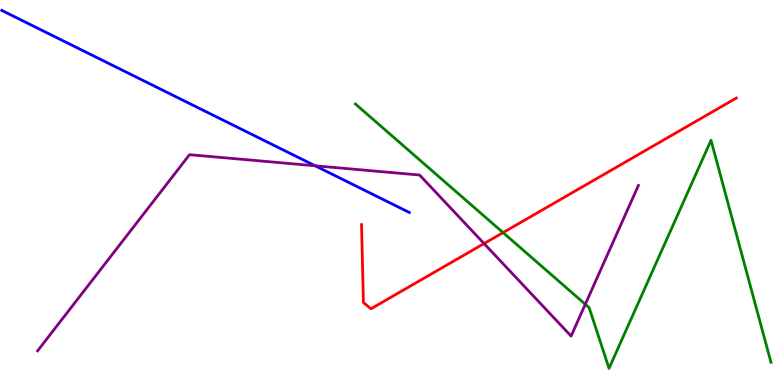[{'lines': ['blue', 'red'], 'intersections': []}, {'lines': ['green', 'red'], 'intersections': [{'x': 6.49, 'y': 3.96}]}, {'lines': ['purple', 'red'], 'intersections': [{'x': 6.25, 'y': 3.67}]}, {'lines': ['blue', 'green'], 'intersections': []}, {'lines': ['blue', 'purple'], 'intersections': [{'x': 4.07, 'y': 5.69}]}, {'lines': ['green', 'purple'], 'intersections': [{'x': 7.55, 'y': 2.1}]}]